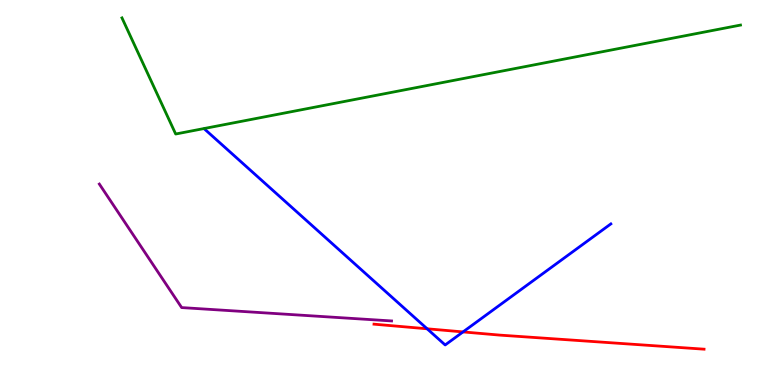[{'lines': ['blue', 'red'], 'intersections': [{'x': 5.51, 'y': 1.46}, {'x': 5.97, 'y': 1.38}]}, {'lines': ['green', 'red'], 'intersections': []}, {'lines': ['purple', 'red'], 'intersections': []}, {'lines': ['blue', 'green'], 'intersections': []}, {'lines': ['blue', 'purple'], 'intersections': []}, {'lines': ['green', 'purple'], 'intersections': []}]